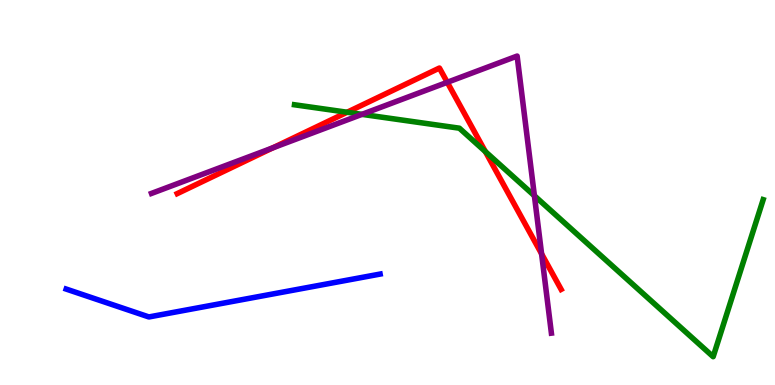[{'lines': ['blue', 'red'], 'intersections': []}, {'lines': ['green', 'red'], 'intersections': [{'x': 4.48, 'y': 7.08}, {'x': 6.26, 'y': 6.06}]}, {'lines': ['purple', 'red'], 'intersections': [{'x': 3.52, 'y': 6.16}, {'x': 5.77, 'y': 7.86}, {'x': 6.99, 'y': 3.41}]}, {'lines': ['blue', 'green'], 'intersections': []}, {'lines': ['blue', 'purple'], 'intersections': []}, {'lines': ['green', 'purple'], 'intersections': [{'x': 4.67, 'y': 7.03}, {'x': 6.9, 'y': 4.92}]}]